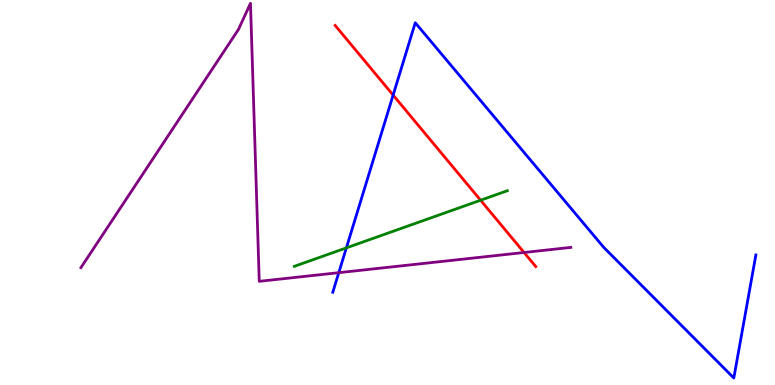[{'lines': ['blue', 'red'], 'intersections': [{'x': 5.07, 'y': 7.53}]}, {'lines': ['green', 'red'], 'intersections': [{'x': 6.2, 'y': 4.8}]}, {'lines': ['purple', 'red'], 'intersections': [{'x': 6.76, 'y': 3.44}]}, {'lines': ['blue', 'green'], 'intersections': [{'x': 4.47, 'y': 3.56}]}, {'lines': ['blue', 'purple'], 'intersections': [{'x': 4.37, 'y': 2.92}]}, {'lines': ['green', 'purple'], 'intersections': []}]